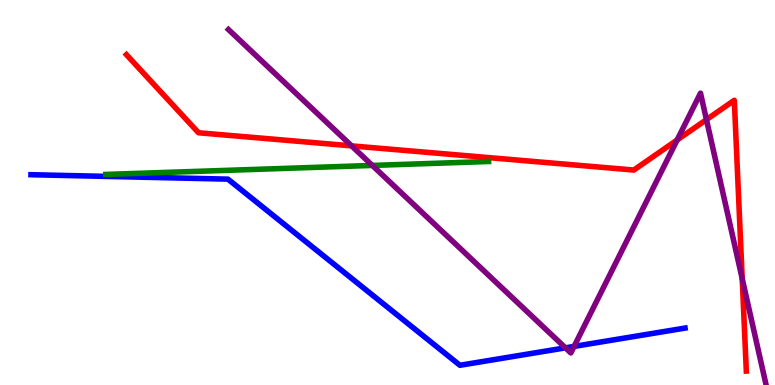[{'lines': ['blue', 'red'], 'intersections': []}, {'lines': ['green', 'red'], 'intersections': []}, {'lines': ['purple', 'red'], 'intersections': [{'x': 4.54, 'y': 6.21}, {'x': 8.74, 'y': 6.36}, {'x': 9.12, 'y': 6.89}, {'x': 9.58, 'y': 2.76}]}, {'lines': ['blue', 'green'], 'intersections': []}, {'lines': ['blue', 'purple'], 'intersections': [{'x': 7.3, 'y': 0.965}, {'x': 7.41, 'y': 1.0}]}, {'lines': ['green', 'purple'], 'intersections': [{'x': 4.8, 'y': 5.7}]}]